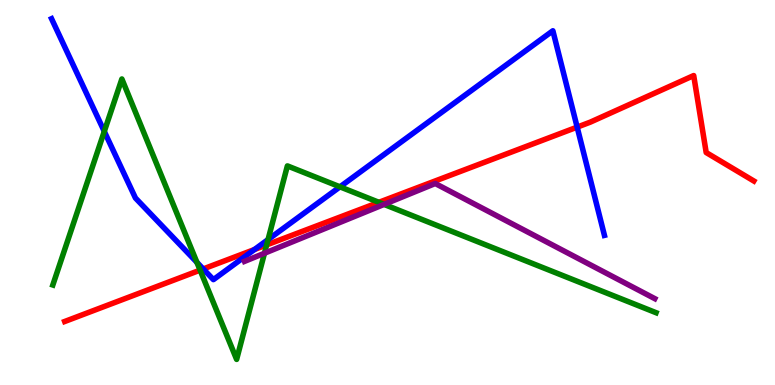[{'lines': ['blue', 'red'], 'intersections': [{'x': 2.62, 'y': 3.01}, {'x': 3.28, 'y': 3.52}, {'x': 7.45, 'y': 6.7}]}, {'lines': ['green', 'red'], 'intersections': [{'x': 2.58, 'y': 2.98}, {'x': 3.44, 'y': 3.64}, {'x': 4.89, 'y': 4.74}]}, {'lines': ['purple', 'red'], 'intersections': []}, {'lines': ['blue', 'green'], 'intersections': [{'x': 1.35, 'y': 6.59}, {'x': 2.54, 'y': 3.19}, {'x': 3.46, 'y': 3.78}, {'x': 4.39, 'y': 5.15}]}, {'lines': ['blue', 'purple'], 'intersections': []}, {'lines': ['green', 'purple'], 'intersections': [{'x': 3.41, 'y': 3.42}, {'x': 4.96, 'y': 4.69}]}]